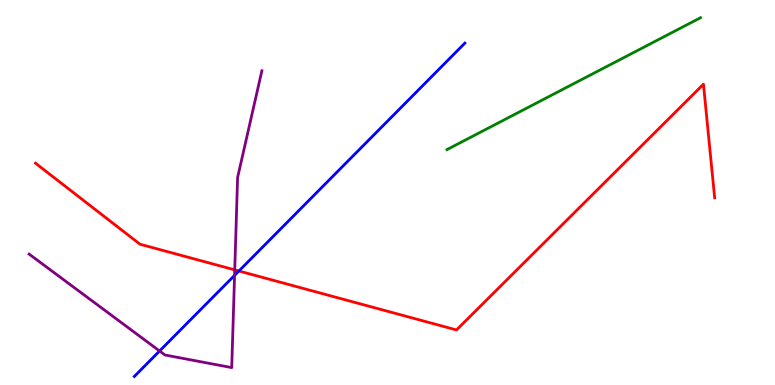[{'lines': ['blue', 'red'], 'intersections': [{'x': 3.08, 'y': 2.96}]}, {'lines': ['green', 'red'], 'intersections': []}, {'lines': ['purple', 'red'], 'intersections': [{'x': 3.03, 'y': 2.99}]}, {'lines': ['blue', 'green'], 'intersections': []}, {'lines': ['blue', 'purple'], 'intersections': [{'x': 2.06, 'y': 0.883}, {'x': 3.03, 'y': 2.85}]}, {'lines': ['green', 'purple'], 'intersections': []}]